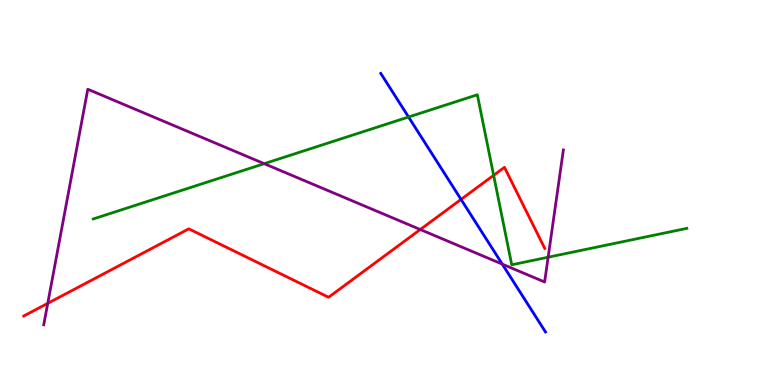[{'lines': ['blue', 'red'], 'intersections': [{'x': 5.95, 'y': 4.82}]}, {'lines': ['green', 'red'], 'intersections': [{'x': 6.37, 'y': 5.45}]}, {'lines': ['purple', 'red'], 'intersections': [{'x': 0.616, 'y': 2.12}, {'x': 5.42, 'y': 4.04}]}, {'lines': ['blue', 'green'], 'intersections': [{'x': 5.27, 'y': 6.96}]}, {'lines': ['blue', 'purple'], 'intersections': [{'x': 6.48, 'y': 3.14}]}, {'lines': ['green', 'purple'], 'intersections': [{'x': 3.41, 'y': 5.75}, {'x': 7.07, 'y': 3.32}]}]